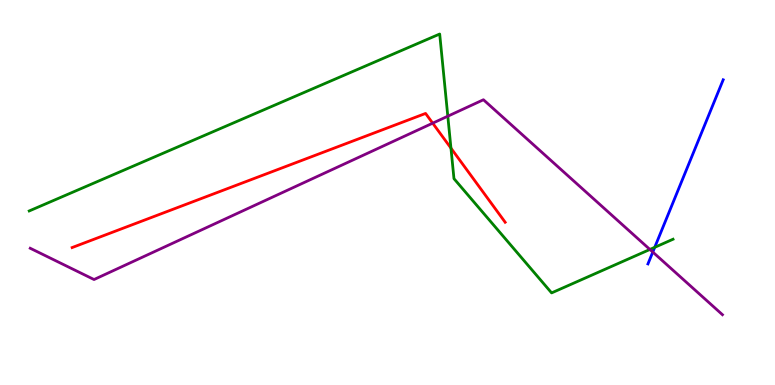[{'lines': ['blue', 'red'], 'intersections': []}, {'lines': ['green', 'red'], 'intersections': [{'x': 5.82, 'y': 6.15}]}, {'lines': ['purple', 'red'], 'intersections': [{'x': 5.58, 'y': 6.8}]}, {'lines': ['blue', 'green'], 'intersections': [{'x': 8.45, 'y': 3.58}]}, {'lines': ['blue', 'purple'], 'intersections': [{'x': 8.42, 'y': 3.45}]}, {'lines': ['green', 'purple'], 'intersections': [{'x': 5.78, 'y': 6.98}, {'x': 8.39, 'y': 3.52}]}]